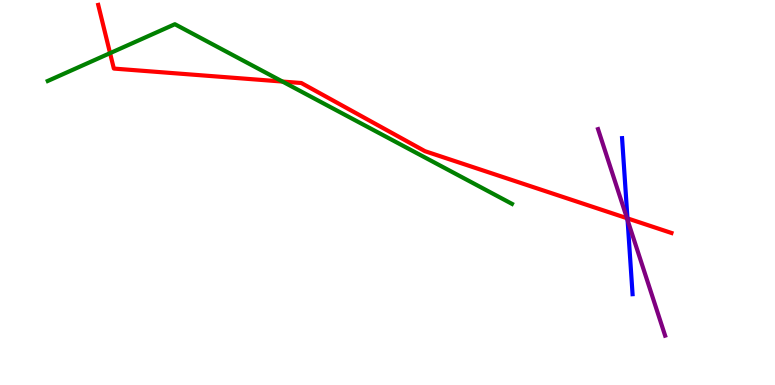[{'lines': ['blue', 'red'], 'intersections': [{'x': 8.1, 'y': 4.33}]}, {'lines': ['green', 'red'], 'intersections': [{'x': 1.42, 'y': 8.62}, {'x': 3.64, 'y': 7.88}]}, {'lines': ['purple', 'red'], 'intersections': [{'x': 8.09, 'y': 4.33}]}, {'lines': ['blue', 'green'], 'intersections': []}, {'lines': ['blue', 'purple'], 'intersections': [{'x': 8.1, 'y': 4.28}]}, {'lines': ['green', 'purple'], 'intersections': []}]